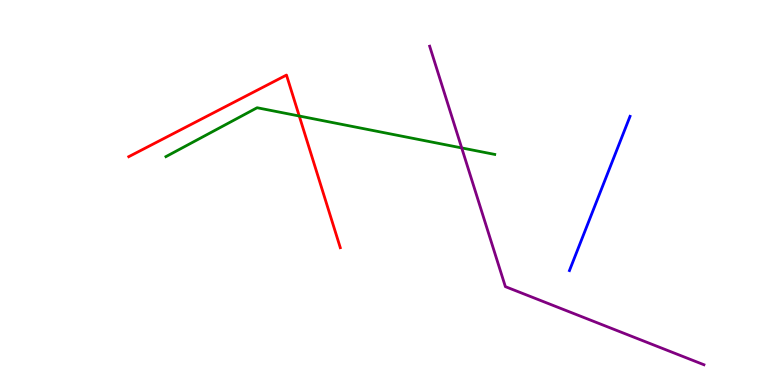[{'lines': ['blue', 'red'], 'intersections': []}, {'lines': ['green', 'red'], 'intersections': [{'x': 3.86, 'y': 6.99}]}, {'lines': ['purple', 'red'], 'intersections': []}, {'lines': ['blue', 'green'], 'intersections': []}, {'lines': ['blue', 'purple'], 'intersections': []}, {'lines': ['green', 'purple'], 'intersections': [{'x': 5.96, 'y': 6.16}]}]